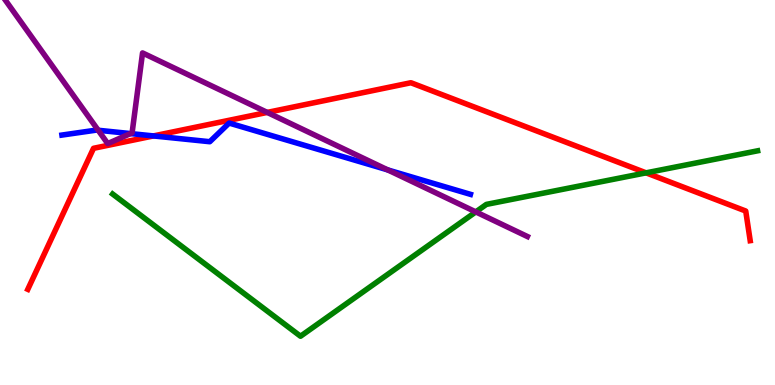[{'lines': ['blue', 'red'], 'intersections': [{'x': 1.98, 'y': 6.47}]}, {'lines': ['green', 'red'], 'intersections': [{'x': 8.34, 'y': 5.51}]}, {'lines': ['purple', 'red'], 'intersections': [{'x': 3.45, 'y': 7.08}]}, {'lines': ['blue', 'green'], 'intersections': []}, {'lines': ['blue', 'purple'], 'intersections': [{'x': 1.27, 'y': 6.62}, {'x': 1.68, 'y': 6.53}, {'x': 5.0, 'y': 5.59}]}, {'lines': ['green', 'purple'], 'intersections': [{'x': 6.14, 'y': 4.5}]}]